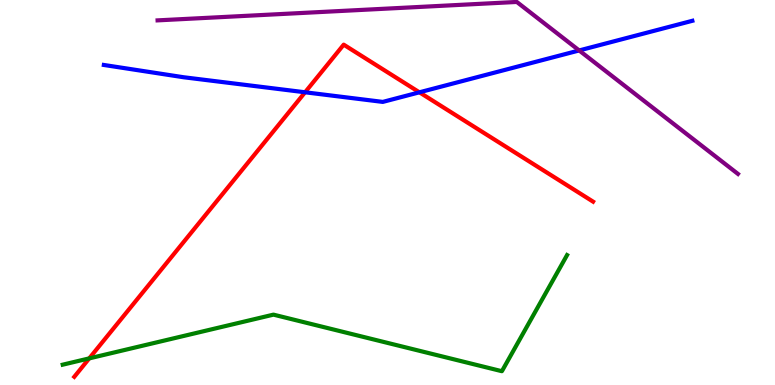[{'lines': ['blue', 'red'], 'intersections': [{'x': 3.94, 'y': 7.6}, {'x': 5.41, 'y': 7.6}]}, {'lines': ['green', 'red'], 'intersections': [{'x': 1.15, 'y': 0.691}]}, {'lines': ['purple', 'red'], 'intersections': []}, {'lines': ['blue', 'green'], 'intersections': []}, {'lines': ['blue', 'purple'], 'intersections': [{'x': 7.47, 'y': 8.69}]}, {'lines': ['green', 'purple'], 'intersections': []}]